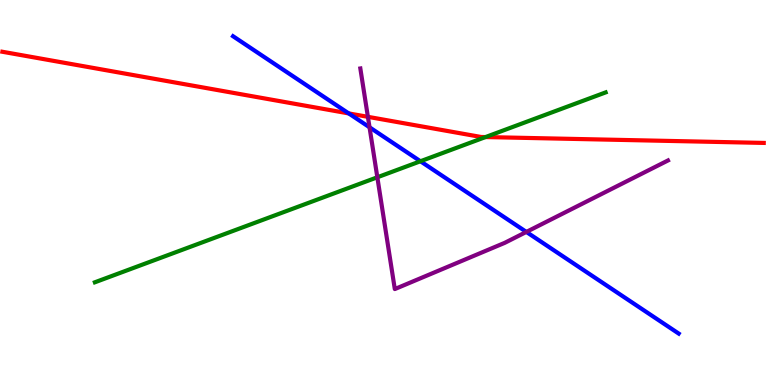[{'lines': ['blue', 'red'], 'intersections': [{'x': 4.5, 'y': 7.05}]}, {'lines': ['green', 'red'], 'intersections': [{'x': 6.26, 'y': 6.44}]}, {'lines': ['purple', 'red'], 'intersections': [{'x': 4.75, 'y': 6.97}]}, {'lines': ['blue', 'green'], 'intersections': [{'x': 5.43, 'y': 5.81}]}, {'lines': ['blue', 'purple'], 'intersections': [{'x': 4.77, 'y': 6.69}, {'x': 6.79, 'y': 3.98}]}, {'lines': ['green', 'purple'], 'intersections': [{'x': 4.87, 'y': 5.4}]}]